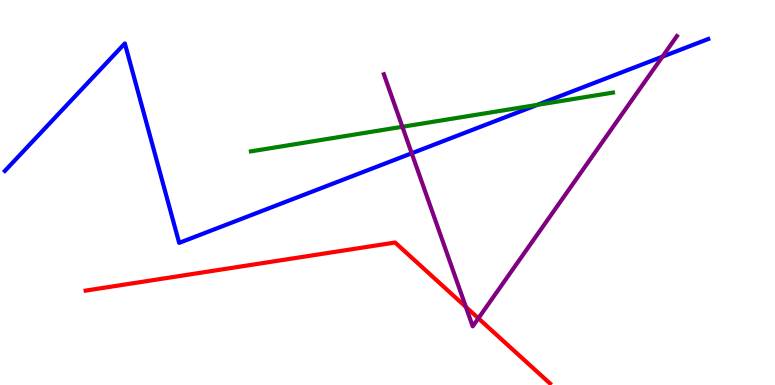[{'lines': ['blue', 'red'], 'intersections': []}, {'lines': ['green', 'red'], 'intersections': []}, {'lines': ['purple', 'red'], 'intersections': [{'x': 6.01, 'y': 2.03}, {'x': 6.17, 'y': 1.73}]}, {'lines': ['blue', 'green'], 'intersections': [{'x': 6.93, 'y': 7.28}]}, {'lines': ['blue', 'purple'], 'intersections': [{'x': 5.31, 'y': 6.02}, {'x': 8.55, 'y': 8.53}]}, {'lines': ['green', 'purple'], 'intersections': [{'x': 5.19, 'y': 6.71}]}]